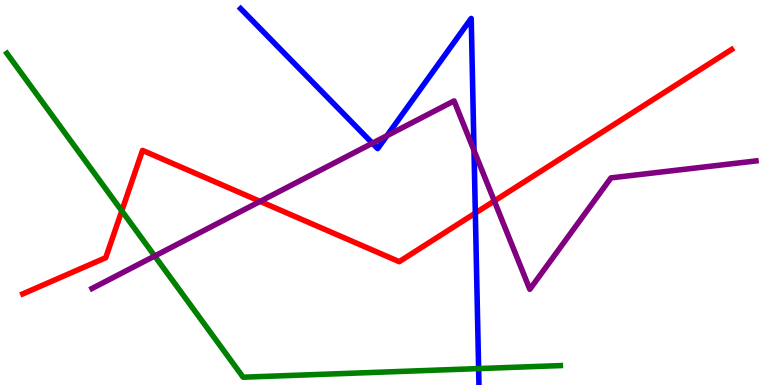[{'lines': ['blue', 'red'], 'intersections': [{'x': 6.13, 'y': 4.47}]}, {'lines': ['green', 'red'], 'intersections': [{'x': 1.57, 'y': 4.52}]}, {'lines': ['purple', 'red'], 'intersections': [{'x': 3.36, 'y': 4.77}, {'x': 6.38, 'y': 4.78}]}, {'lines': ['blue', 'green'], 'intersections': [{'x': 6.18, 'y': 0.426}]}, {'lines': ['blue', 'purple'], 'intersections': [{'x': 4.81, 'y': 6.28}, {'x': 4.99, 'y': 6.48}, {'x': 6.12, 'y': 6.09}]}, {'lines': ['green', 'purple'], 'intersections': [{'x': 2.0, 'y': 3.35}]}]